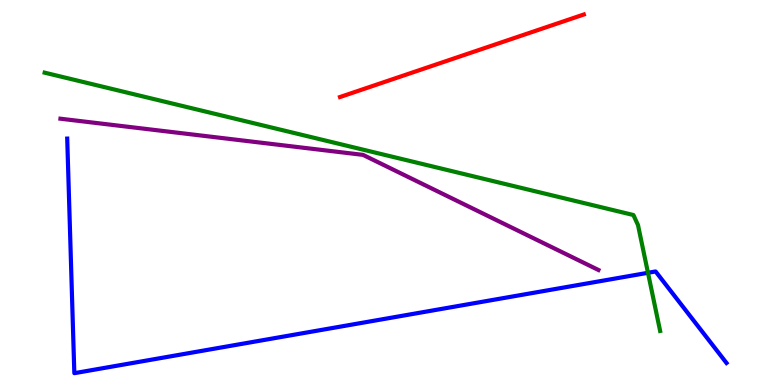[{'lines': ['blue', 'red'], 'intersections': []}, {'lines': ['green', 'red'], 'intersections': []}, {'lines': ['purple', 'red'], 'intersections': []}, {'lines': ['blue', 'green'], 'intersections': [{'x': 8.36, 'y': 2.91}]}, {'lines': ['blue', 'purple'], 'intersections': []}, {'lines': ['green', 'purple'], 'intersections': []}]